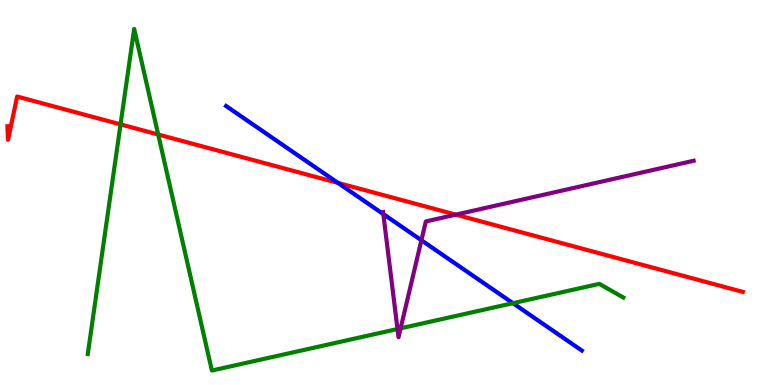[{'lines': ['blue', 'red'], 'intersections': [{'x': 4.36, 'y': 5.25}]}, {'lines': ['green', 'red'], 'intersections': [{'x': 1.56, 'y': 6.77}, {'x': 2.04, 'y': 6.51}]}, {'lines': ['purple', 'red'], 'intersections': [{'x': 5.88, 'y': 4.42}]}, {'lines': ['blue', 'green'], 'intersections': [{'x': 6.62, 'y': 2.13}]}, {'lines': ['blue', 'purple'], 'intersections': [{'x': 4.95, 'y': 4.44}, {'x': 5.44, 'y': 3.76}]}, {'lines': ['green', 'purple'], 'intersections': [{'x': 5.13, 'y': 1.45}, {'x': 5.17, 'y': 1.47}]}]